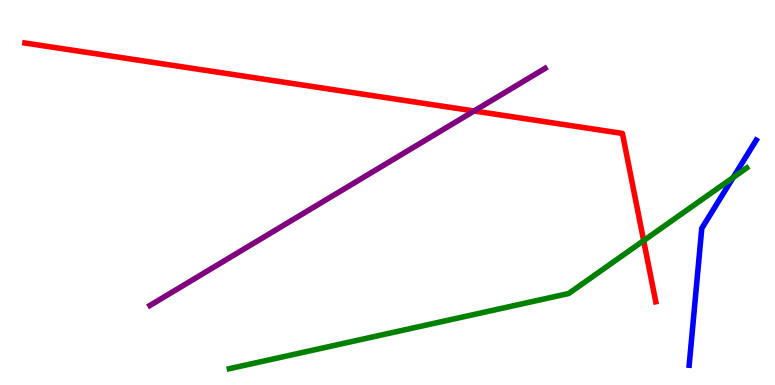[{'lines': ['blue', 'red'], 'intersections': []}, {'lines': ['green', 'red'], 'intersections': [{'x': 8.31, 'y': 3.75}]}, {'lines': ['purple', 'red'], 'intersections': [{'x': 6.12, 'y': 7.12}]}, {'lines': ['blue', 'green'], 'intersections': [{'x': 9.46, 'y': 5.39}]}, {'lines': ['blue', 'purple'], 'intersections': []}, {'lines': ['green', 'purple'], 'intersections': []}]